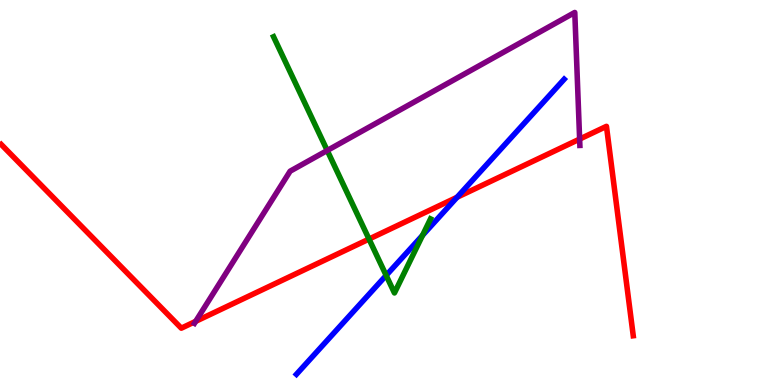[{'lines': ['blue', 'red'], 'intersections': [{'x': 5.9, 'y': 4.88}]}, {'lines': ['green', 'red'], 'intersections': [{'x': 4.76, 'y': 3.79}]}, {'lines': ['purple', 'red'], 'intersections': [{'x': 2.52, 'y': 1.65}, {'x': 7.48, 'y': 6.39}]}, {'lines': ['blue', 'green'], 'intersections': [{'x': 4.98, 'y': 2.85}, {'x': 5.45, 'y': 3.89}]}, {'lines': ['blue', 'purple'], 'intersections': []}, {'lines': ['green', 'purple'], 'intersections': [{'x': 4.22, 'y': 6.09}]}]